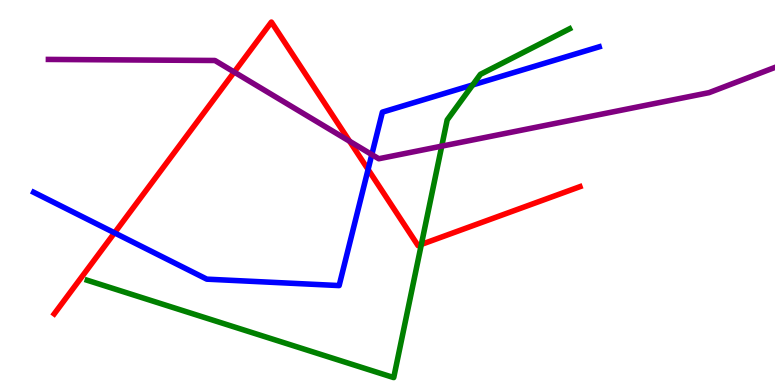[{'lines': ['blue', 'red'], 'intersections': [{'x': 1.48, 'y': 3.95}, {'x': 4.75, 'y': 5.6}]}, {'lines': ['green', 'red'], 'intersections': [{'x': 5.44, 'y': 3.65}]}, {'lines': ['purple', 'red'], 'intersections': [{'x': 3.02, 'y': 8.13}, {'x': 4.51, 'y': 6.33}]}, {'lines': ['blue', 'green'], 'intersections': [{'x': 6.1, 'y': 7.79}]}, {'lines': ['blue', 'purple'], 'intersections': [{'x': 4.8, 'y': 5.99}]}, {'lines': ['green', 'purple'], 'intersections': [{'x': 5.7, 'y': 6.2}]}]